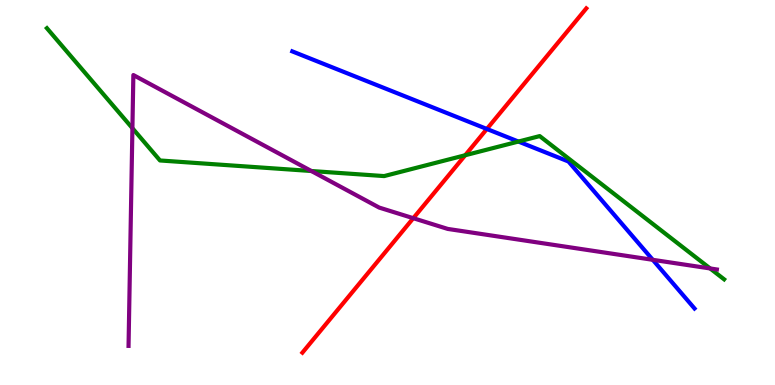[{'lines': ['blue', 'red'], 'intersections': [{'x': 6.28, 'y': 6.65}]}, {'lines': ['green', 'red'], 'intersections': [{'x': 6.0, 'y': 5.97}]}, {'lines': ['purple', 'red'], 'intersections': [{'x': 5.33, 'y': 4.33}]}, {'lines': ['blue', 'green'], 'intersections': [{'x': 6.69, 'y': 6.32}]}, {'lines': ['blue', 'purple'], 'intersections': [{'x': 8.42, 'y': 3.25}]}, {'lines': ['green', 'purple'], 'intersections': [{'x': 1.71, 'y': 6.67}, {'x': 4.02, 'y': 5.56}, {'x': 9.16, 'y': 3.03}]}]